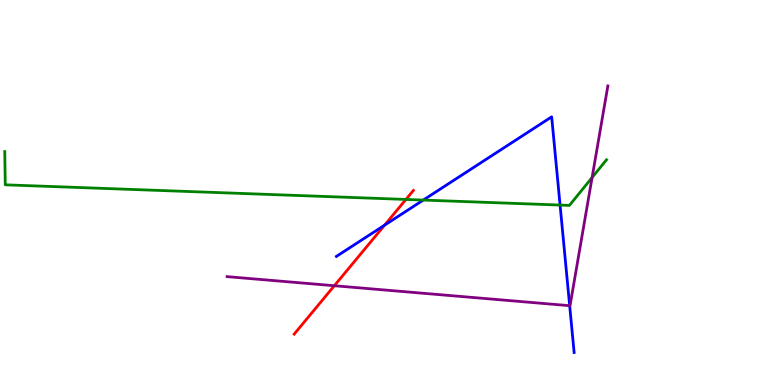[{'lines': ['blue', 'red'], 'intersections': [{'x': 4.96, 'y': 4.15}]}, {'lines': ['green', 'red'], 'intersections': [{'x': 5.24, 'y': 4.82}]}, {'lines': ['purple', 'red'], 'intersections': [{'x': 4.31, 'y': 2.58}]}, {'lines': ['blue', 'green'], 'intersections': [{'x': 5.46, 'y': 4.8}, {'x': 7.23, 'y': 4.67}]}, {'lines': ['blue', 'purple'], 'intersections': [{'x': 7.35, 'y': 2.06}]}, {'lines': ['green', 'purple'], 'intersections': [{'x': 7.64, 'y': 5.39}]}]